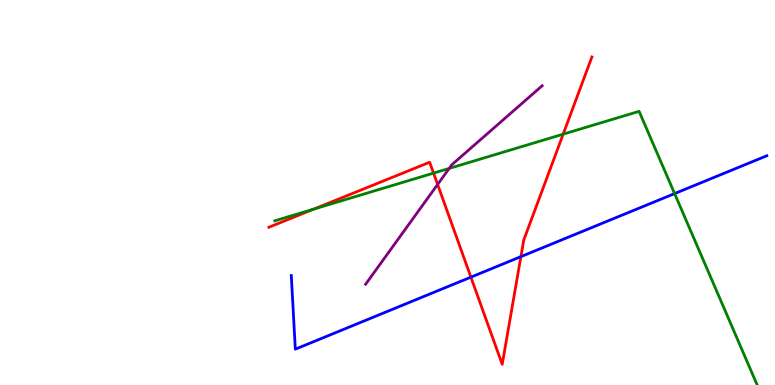[{'lines': ['blue', 'red'], 'intersections': [{'x': 6.08, 'y': 2.8}, {'x': 6.72, 'y': 3.33}]}, {'lines': ['green', 'red'], 'intersections': [{'x': 4.05, 'y': 4.57}, {'x': 5.59, 'y': 5.5}, {'x': 7.27, 'y': 6.52}]}, {'lines': ['purple', 'red'], 'intersections': [{'x': 5.65, 'y': 5.21}]}, {'lines': ['blue', 'green'], 'intersections': [{'x': 8.7, 'y': 4.97}]}, {'lines': ['blue', 'purple'], 'intersections': []}, {'lines': ['green', 'purple'], 'intersections': [{'x': 5.8, 'y': 5.63}]}]